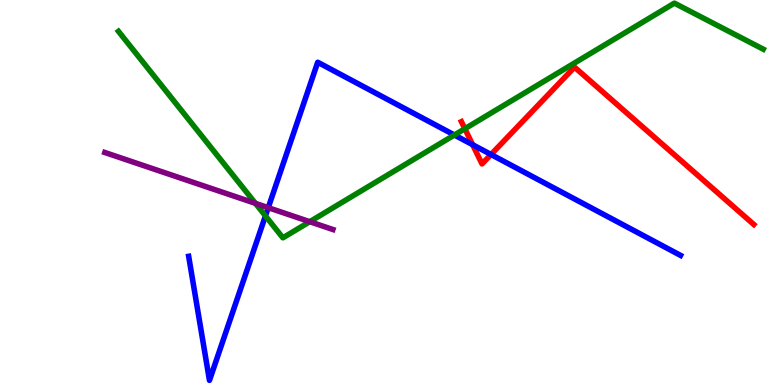[{'lines': ['blue', 'red'], 'intersections': [{'x': 6.1, 'y': 6.24}, {'x': 6.34, 'y': 5.99}]}, {'lines': ['green', 'red'], 'intersections': [{'x': 6.0, 'y': 6.66}]}, {'lines': ['purple', 'red'], 'intersections': []}, {'lines': ['blue', 'green'], 'intersections': [{'x': 3.43, 'y': 4.39}, {'x': 5.86, 'y': 6.49}]}, {'lines': ['blue', 'purple'], 'intersections': [{'x': 3.46, 'y': 4.61}]}, {'lines': ['green', 'purple'], 'intersections': [{'x': 3.3, 'y': 4.72}, {'x': 4.0, 'y': 4.24}]}]